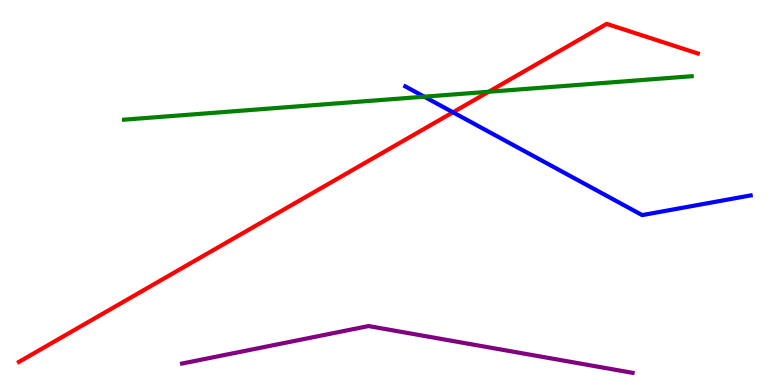[{'lines': ['blue', 'red'], 'intersections': [{'x': 5.84, 'y': 7.08}]}, {'lines': ['green', 'red'], 'intersections': [{'x': 6.31, 'y': 7.62}]}, {'lines': ['purple', 'red'], 'intersections': []}, {'lines': ['blue', 'green'], 'intersections': [{'x': 5.47, 'y': 7.49}]}, {'lines': ['blue', 'purple'], 'intersections': []}, {'lines': ['green', 'purple'], 'intersections': []}]